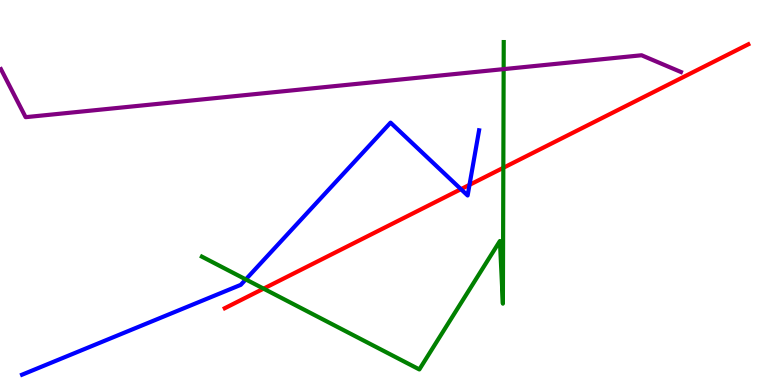[{'lines': ['blue', 'red'], 'intersections': [{'x': 5.95, 'y': 5.09}, {'x': 6.06, 'y': 5.2}]}, {'lines': ['green', 'red'], 'intersections': [{'x': 3.4, 'y': 2.5}, {'x': 6.49, 'y': 5.64}]}, {'lines': ['purple', 'red'], 'intersections': []}, {'lines': ['blue', 'green'], 'intersections': [{'x': 3.17, 'y': 2.74}]}, {'lines': ['blue', 'purple'], 'intersections': []}, {'lines': ['green', 'purple'], 'intersections': [{'x': 6.5, 'y': 8.2}]}]